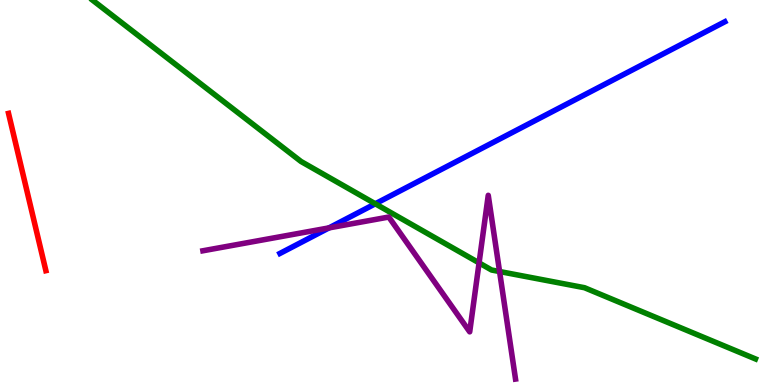[{'lines': ['blue', 'red'], 'intersections': []}, {'lines': ['green', 'red'], 'intersections': []}, {'lines': ['purple', 'red'], 'intersections': []}, {'lines': ['blue', 'green'], 'intersections': [{'x': 4.84, 'y': 4.71}]}, {'lines': ['blue', 'purple'], 'intersections': [{'x': 4.25, 'y': 4.08}]}, {'lines': ['green', 'purple'], 'intersections': [{'x': 6.18, 'y': 3.17}, {'x': 6.45, 'y': 2.95}]}]